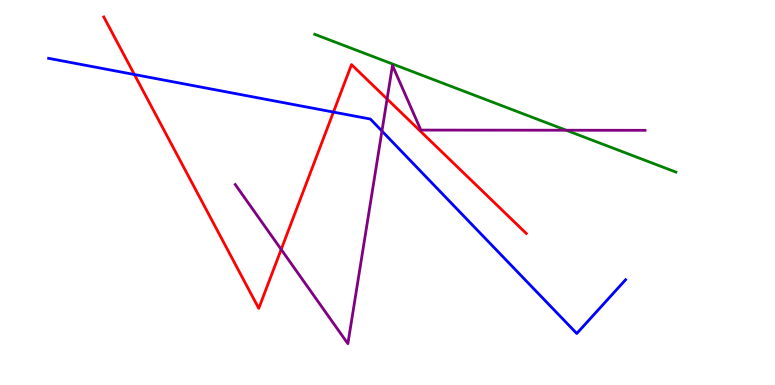[{'lines': ['blue', 'red'], 'intersections': [{'x': 1.73, 'y': 8.06}, {'x': 4.3, 'y': 7.09}]}, {'lines': ['green', 'red'], 'intersections': []}, {'lines': ['purple', 'red'], 'intersections': [{'x': 3.63, 'y': 3.52}, {'x': 4.99, 'y': 7.43}]}, {'lines': ['blue', 'green'], 'intersections': []}, {'lines': ['blue', 'purple'], 'intersections': [{'x': 4.93, 'y': 6.6}]}, {'lines': ['green', 'purple'], 'intersections': [{'x': 7.31, 'y': 6.62}]}]